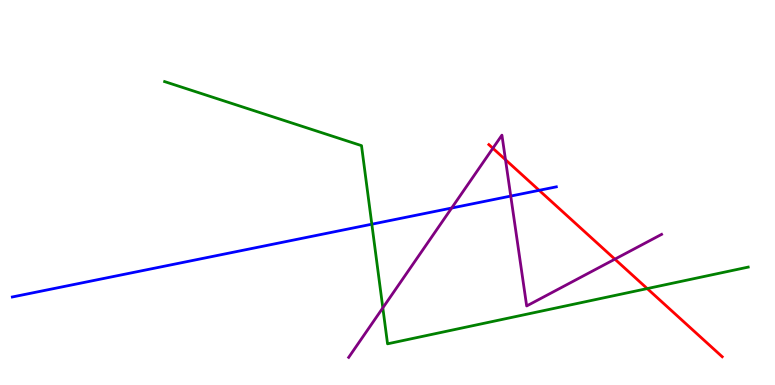[{'lines': ['blue', 'red'], 'intersections': [{'x': 6.96, 'y': 5.06}]}, {'lines': ['green', 'red'], 'intersections': [{'x': 8.35, 'y': 2.5}]}, {'lines': ['purple', 'red'], 'intersections': [{'x': 6.36, 'y': 6.15}, {'x': 6.52, 'y': 5.85}, {'x': 7.93, 'y': 3.27}]}, {'lines': ['blue', 'green'], 'intersections': [{'x': 4.8, 'y': 4.18}]}, {'lines': ['blue', 'purple'], 'intersections': [{'x': 5.83, 'y': 4.6}, {'x': 6.59, 'y': 4.91}]}, {'lines': ['green', 'purple'], 'intersections': [{'x': 4.94, 'y': 2.0}]}]